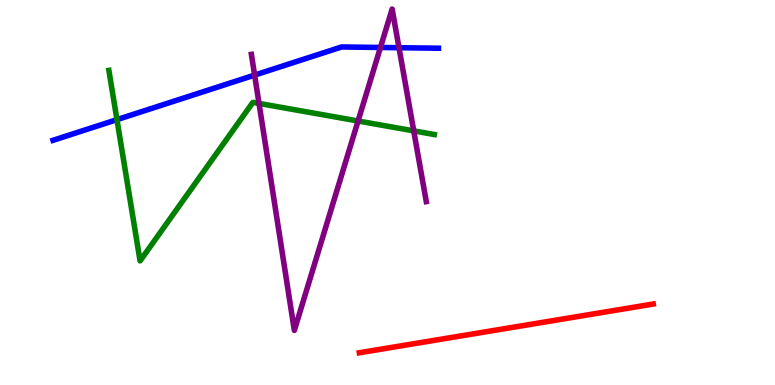[{'lines': ['blue', 'red'], 'intersections': []}, {'lines': ['green', 'red'], 'intersections': []}, {'lines': ['purple', 'red'], 'intersections': []}, {'lines': ['blue', 'green'], 'intersections': [{'x': 1.51, 'y': 6.89}]}, {'lines': ['blue', 'purple'], 'intersections': [{'x': 3.29, 'y': 8.05}, {'x': 4.91, 'y': 8.77}, {'x': 5.15, 'y': 8.76}]}, {'lines': ['green', 'purple'], 'intersections': [{'x': 3.34, 'y': 7.31}, {'x': 4.62, 'y': 6.86}, {'x': 5.34, 'y': 6.6}]}]